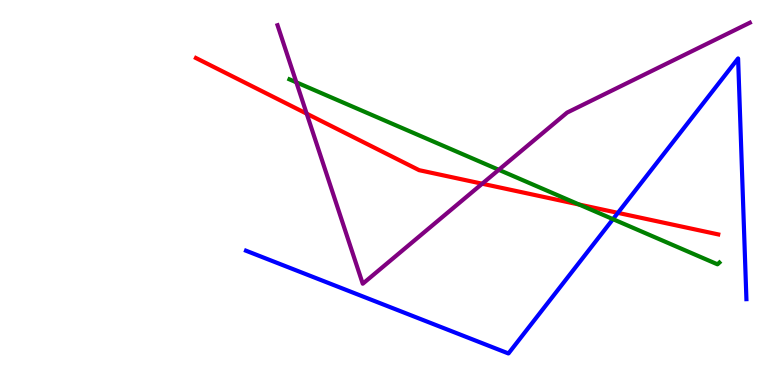[{'lines': ['blue', 'red'], 'intersections': [{'x': 7.97, 'y': 4.47}]}, {'lines': ['green', 'red'], 'intersections': [{'x': 7.47, 'y': 4.69}]}, {'lines': ['purple', 'red'], 'intersections': [{'x': 3.96, 'y': 7.05}, {'x': 6.22, 'y': 5.23}]}, {'lines': ['blue', 'green'], 'intersections': [{'x': 7.91, 'y': 4.31}]}, {'lines': ['blue', 'purple'], 'intersections': []}, {'lines': ['green', 'purple'], 'intersections': [{'x': 3.82, 'y': 7.86}, {'x': 6.44, 'y': 5.59}]}]